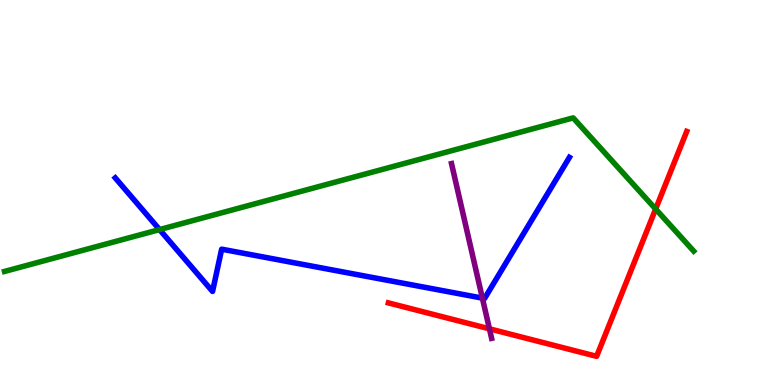[{'lines': ['blue', 'red'], 'intersections': []}, {'lines': ['green', 'red'], 'intersections': [{'x': 8.46, 'y': 4.57}]}, {'lines': ['purple', 'red'], 'intersections': [{'x': 6.32, 'y': 1.46}]}, {'lines': ['blue', 'green'], 'intersections': [{'x': 2.06, 'y': 4.04}]}, {'lines': ['blue', 'purple'], 'intersections': [{'x': 6.22, 'y': 2.26}]}, {'lines': ['green', 'purple'], 'intersections': []}]